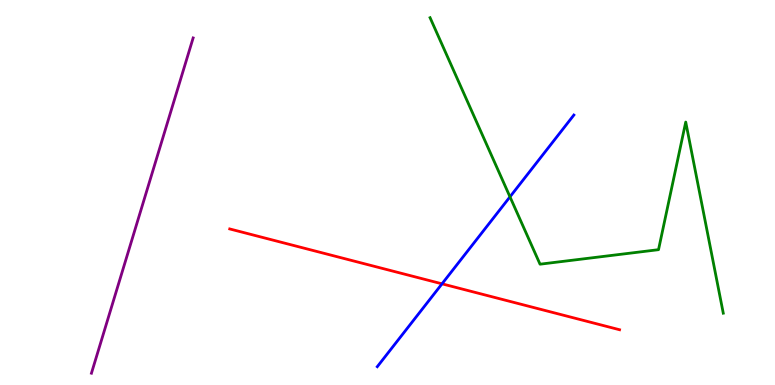[{'lines': ['blue', 'red'], 'intersections': [{'x': 5.7, 'y': 2.63}]}, {'lines': ['green', 'red'], 'intersections': []}, {'lines': ['purple', 'red'], 'intersections': []}, {'lines': ['blue', 'green'], 'intersections': [{'x': 6.58, 'y': 4.89}]}, {'lines': ['blue', 'purple'], 'intersections': []}, {'lines': ['green', 'purple'], 'intersections': []}]